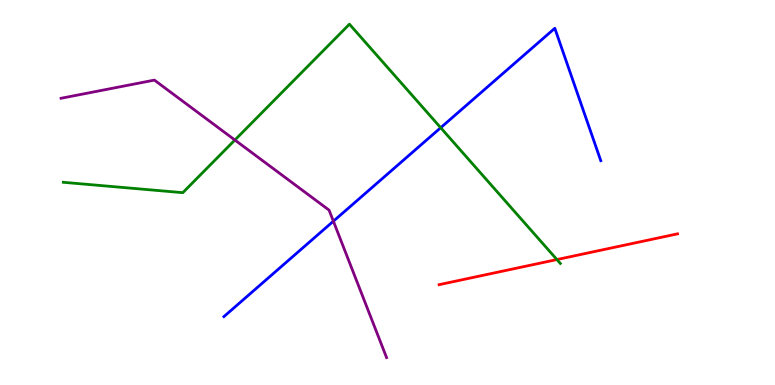[{'lines': ['blue', 'red'], 'intersections': []}, {'lines': ['green', 'red'], 'intersections': [{'x': 7.19, 'y': 3.26}]}, {'lines': ['purple', 'red'], 'intersections': []}, {'lines': ['blue', 'green'], 'intersections': [{'x': 5.69, 'y': 6.68}]}, {'lines': ['blue', 'purple'], 'intersections': [{'x': 4.3, 'y': 4.25}]}, {'lines': ['green', 'purple'], 'intersections': [{'x': 3.03, 'y': 6.36}]}]